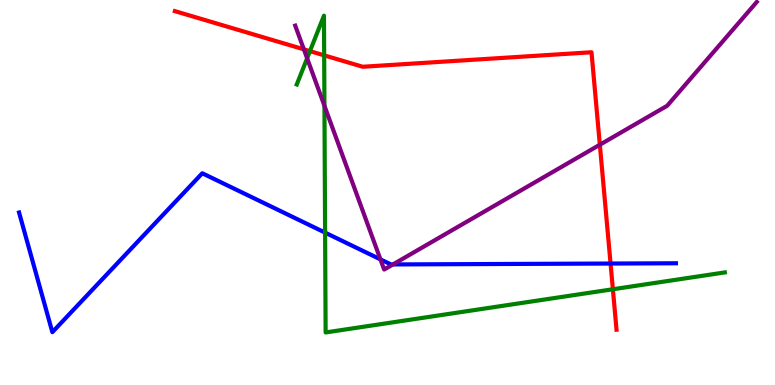[{'lines': ['blue', 'red'], 'intersections': [{'x': 7.88, 'y': 3.15}]}, {'lines': ['green', 'red'], 'intersections': [{'x': 4.0, 'y': 8.67}, {'x': 4.18, 'y': 8.56}, {'x': 7.91, 'y': 2.49}]}, {'lines': ['purple', 'red'], 'intersections': [{'x': 3.92, 'y': 8.72}, {'x': 7.74, 'y': 6.24}]}, {'lines': ['blue', 'green'], 'intersections': [{'x': 4.19, 'y': 3.96}]}, {'lines': ['blue', 'purple'], 'intersections': [{'x': 4.91, 'y': 3.26}, {'x': 5.07, 'y': 3.13}]}, {'lines': ['green', 'purple'], 'intersections': [{'x': 3.96, 'y': 8.49}, {'x': 4.19, 'y': 7.25}]}]